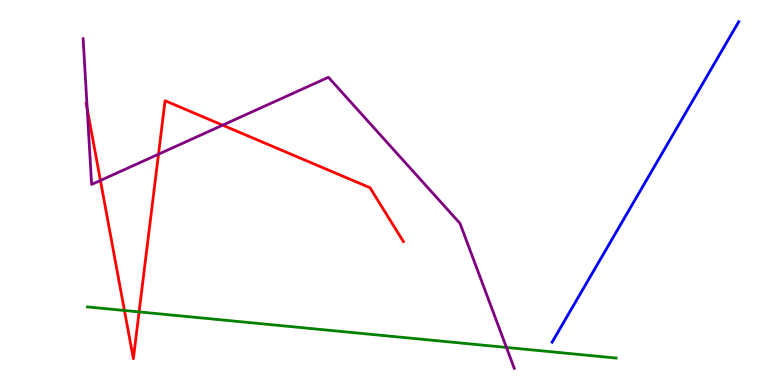[{'lines': ['blue', 'red'], 'intersections': []}, {'lines': ['green', 'red'], 'intersections': [{'x': 1.61, 'y': 1.94}, {'x': 1.79, 'y': 1.9}]}, {'lines': ['purple', 'red'], 'intersections': [{'x': 1.13, 'y': 7.17}, {'x': 1.3, 'y': 5.31}, {'x': 2.05, 'y': 6.0}, {'x': 2.87, 'y': 6.75}]}, {'lines': ['blue', 'green'], 'intersections': []}, {'lines': ['blue', 'purple'], 'intersections': []}, {'lines': ['green', 'purple'], 'intersections': [{'x': 6.53, 'y': 0.976}]}]